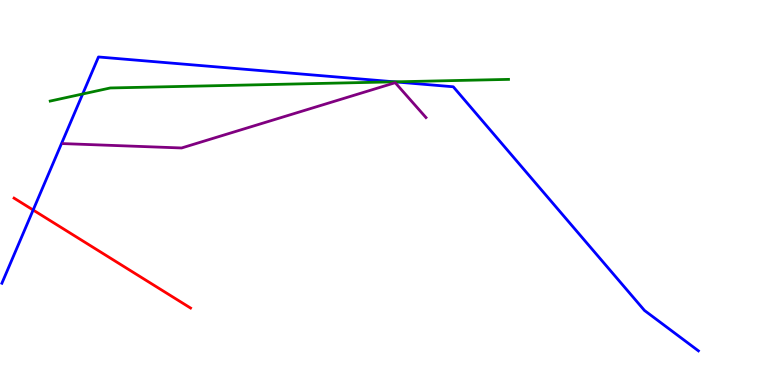[{'lines': ['blue', 'red'], 'intersections': [{'x': 0.428, 'y': 4.55}]}, {'lines': ['green', 'red'], 'intersections': []}, {'lines': ['purple', 'red'], 'intersections': []}, {'lines': ['blue', 'green'], 'intersections': [{'x': 1.07, 'y': 7.56}, {'x': 5.09, 'y': 7.87}]}, {'lines': ['blue', 'purple'], 'intersections': []}, {'lines': ['green', 'purple'], 'intersections': []}]